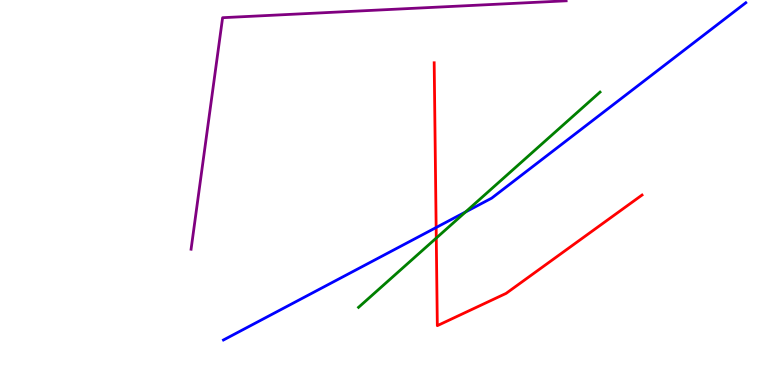[{'lines': ['blue', 'red'], 'intersections': [{'x': 5.63, 'y': 4.09}]}, {'lines': ['green', 'red'], 'intersections': [{'x': 5.63, 'y': 3.82}]}, {'lines': ['purple', 'red'], 'intersections': []}, {'lines': ['blue', 'green'], 'intersections': [{'x': 6.01, 'y': 4.49}]}, {'lines': ['blue', 'purple'], 'intersections': []}, {'lines': ['green', 'purple'], 'intersections': []}]